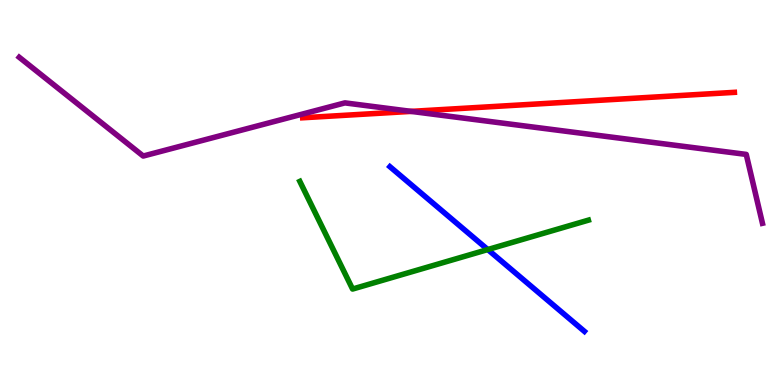[{'lines': ['blue', 'red'], 'intersections': []}, {'lines': ['green', 'red'], 'intersections': []}, {'lines': ['purple', 'red'], 'intersections': [{'x': 5.31, 'y': 7.11}]}, {'lines': ['blue', 'green'], 'intersections': [{'x': 6.29, 'y': 3.52}]}, {'lines': ['blue', 'purple'], 'intersections': []}, {'lines': ['green', 'purple'], 'intersections': []}]